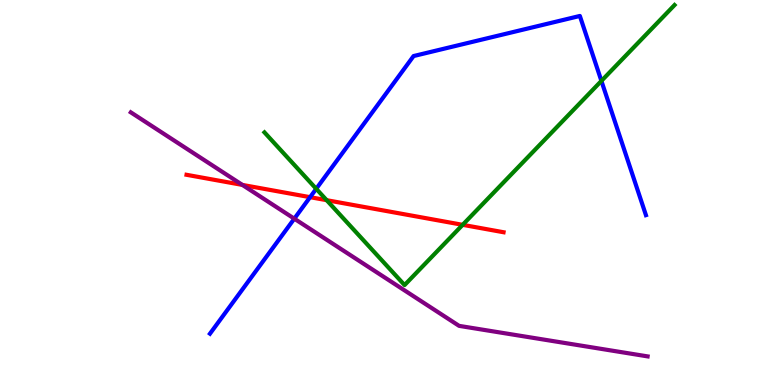[{'lines': ['blue', 'red'], 'intersections': [{'x': 4.0, 'y': 4.88}]}, {'lines': ['green', 'red'], 'intersections': [{'x': 4.22, 'y': 4.8}, {'x': 5.97, 'y': 4.16}]}, {'lines': ['purple', 'red'], 'intersections': [{'x': 3.13, 'y': 5.2}]}, {'lines': ['blue', 'green'], 'intersections': [{'x': 4.08, 'y': 5.1}, {'x': 7.76, 'y': 7.9}]}, {'lines': ['blue', 'purple'], 'intersections': [{'x': 3.8, 'y': 4.32}]}, {'lines': ['green', 'purple'], 'intersections': []}]